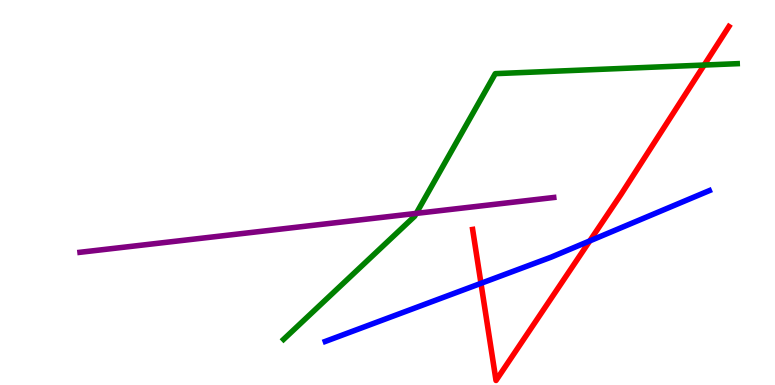[{'lines': ['blue', 'red'], 'intersections': [{'x': 6.21, 'y': 2.64}, {'x': 7.61, 'y': 3.74}]}, {'lines': ['green', 'red'], 'intersections': [{'x': 9.09, 'y': 8.31}]}, {'lines': ['purple', 'red'], 'intersections': []}, {'lines': ['blue', 'green'], 'intersections': []}, {'lines': ['blue', 'purple'], 'intersections': []}, {'lines': ['green', 'purple'], 'intersections': [{'x': 5.37, 'y': 4.46}]}]